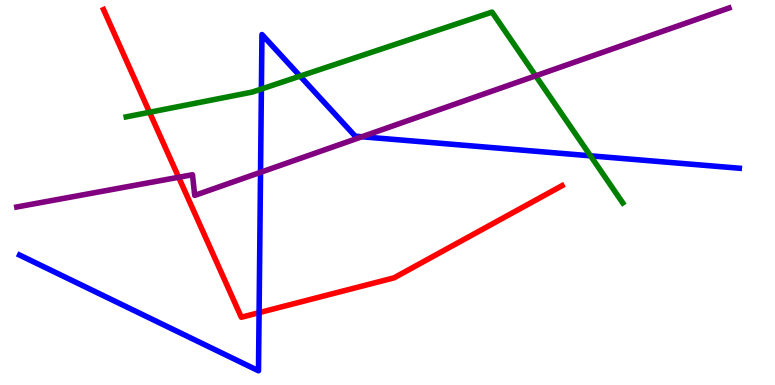[{'lines': ['blue', 'red'], 'intersections': [{'x': 3.34, 'y': 1.88}]}, {'lines': ['green', 'red'], 'intersections': [{'x': 1.93, 'y': 7.08}]}, {'lines': ['purple', 'red'], 'intersections': [{'x': 2.31, 'y': 5.4}]}, {'lines': ['blue', 'green'], 'intersections': [{'x': 3.37, 'y': 7.69}, {'x': 3.87, 'y': 8.02}, {'x': 7.62, 'y': 5.95}]}, {'lines': ['blue', 'purple'], 'intersections': [{'x': 3.36, 'y': 5.52}, {'x': 4.67, 'y': 6.45}]}, {'lines': ['green', 'purple'], 'intersections': [{'x': 6.91, 'y': 8.03}]}]